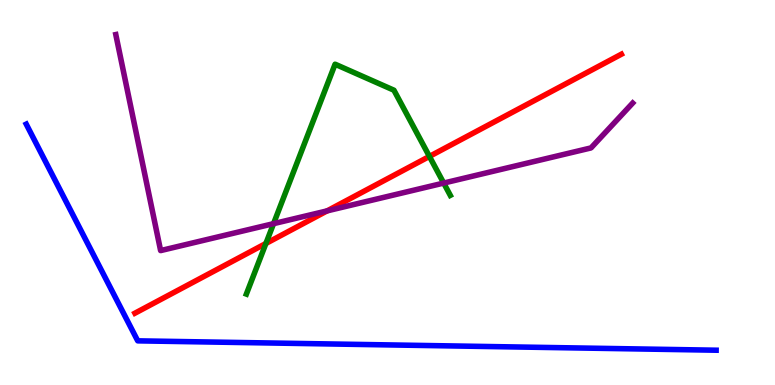[{'lines': ['blue', 'red'], 'intersections': []}, {'lines': ['green', 'red'], 'intersections': [{'x': 3.43, 'y': 3.68}, {'x': 5.54, 'y': 5.94}]}, {'lines': ['purple', 'red'], 'intersections': [{'x': 4.22, 'y': 4.52}]}, {'lines': ['blue', 'green'], 'intersections': []}, {'lines': ['blue', 'purple'], 'intersections': []}, {'lines': ['green', 'purple'], 'intersections': [{'x': 3.53, 'y': 4.19}, {'x': 5.73, 'y': 5.25}]}]